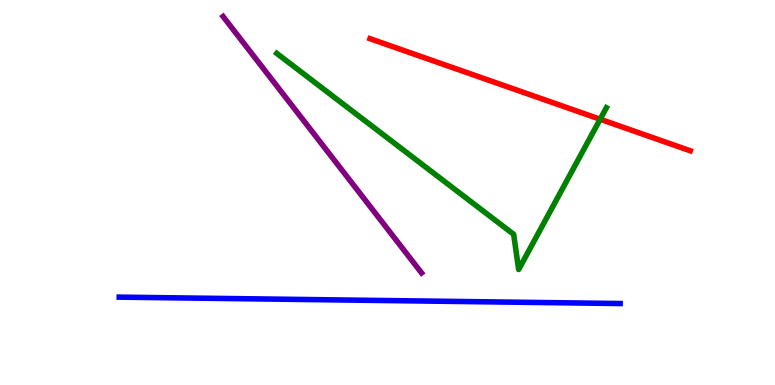[{'lines': ['blue', 'red'], 'intersections': []}, {'lines': ['green', 'red'], 'intersections': [{'x': 7.74, 'y': 6.9}]}, {'lines': ['purple', 'red'], 'intersections': []}, {'lines': ['blue', 'green'], 'intersections': []}, {'lines': ['blue', 'purple'], 'intersections': []}, {'lines': ['green', 'purple'], 'intersections': []}]